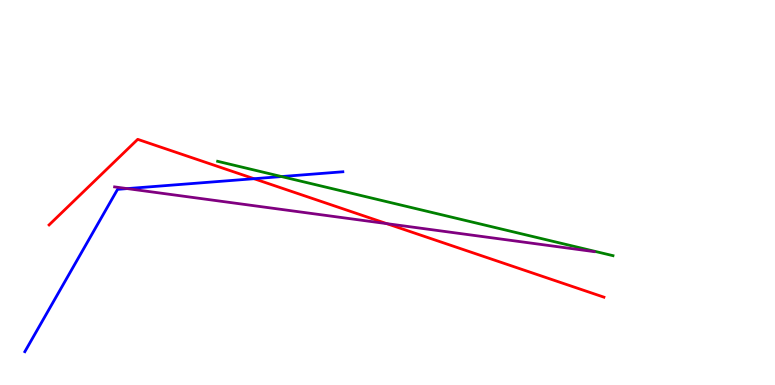[{'lines': ['blue', 'red'], 'intersections': [{'x': 3.28, 'y': 5.36}]}, {'lines': ['green', 'red'], 'intersections': []}, {'lines': ['purple', 'red'], 'intersections': [{'x': 4.99, 'y': 4.19}]}, {'lines': ['blue', 'green'], 'intersections': [{'x': 3.63, 'y': 5.41}]}, {'lines': ['blue', 'purple'], 'intersections': [{'x': 1.64, 'y': 5.1}]}, {'lines': ['green', 'purple'], 'intersections': []}]